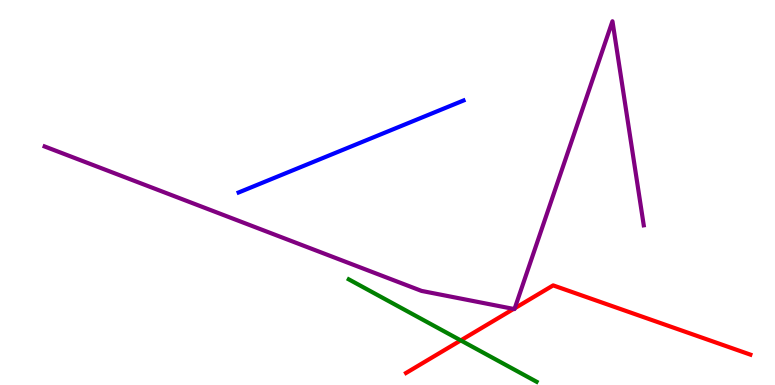[{'lines': ['blue', 'red'], 'intersections': []}, {'lines': ['green', 'red'], 'intersections': [{'x': 5.95, 'y': 1.16}]}, {'lines': ['purple', 'red'], 'intersections': [{'x': 6.63, 'y': 1.98}, {'x': 6.64, 'y': 1.99}]}, {'lines': ['blue', 'green'], 'intersections': []}, {'lines': ['blue', 'purple'], 'intersections': []}, {'lines': ['green', 'purple'], 'intersections': []}]